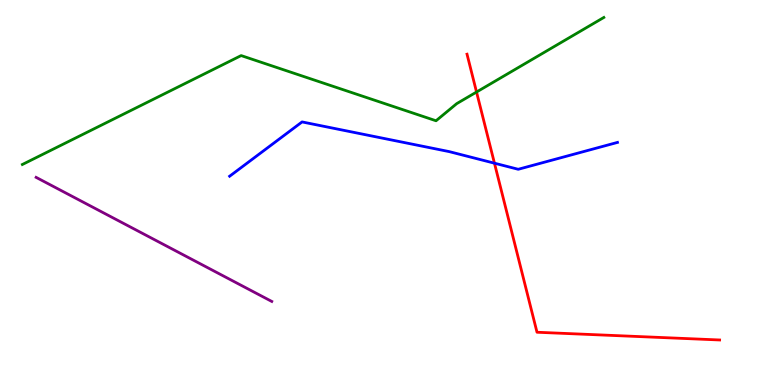[{'lines': ['blue', 'red'], 'intersections': [{'x': 6.38, 'y': 5.76}]}, {'lines': ['green', 'red'], 'intersections': [{'x': 6.15, 'y': 7.61}]}, {'lines': ['purple', 'red'], 'intersections': []}, {'lines': ['blue', 'green'], 'intersections': []}, {'lines': ['blue', 'purple'], 'intersections': []}, {'lines': ['green', 'purple'], 'intersections': []}]